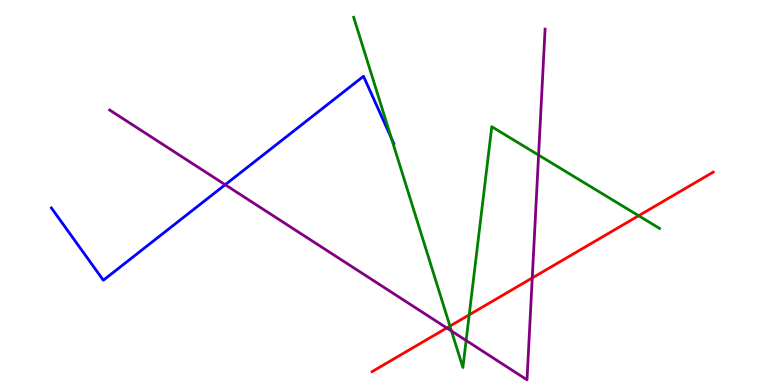[{'lines': ['blue', 'red'], 'intersections': []}, {'lines': ['green', 'red'], 'intersections': [{'x': 5.81, 'y': 1.53}, {'x': 6.05, 'y': 1.82}, {'x': 8.24, 'y': 4.4}]}, {'lines': ['purple', 'red'], 'intersections': [{'x': 5.76, 'y': 1.48}, {'x': 6.87, 'y': 2.78}]}, {'lines': ['blue', 'green'], 'intersections': [{'x': 5.05, 'y': 6.41}]}, {'lines': ['blue', 'purple'], 'intersections': [{'x': 2.91, 'y': 5.2}]}, {'lines': ['green', 'purple'], 'intersections': [{'x': 5.83, 'y': 1.4}, {'x': 6.01, 'y': 1.16}, {'x': 6.95, 'y': 5.97}]}]